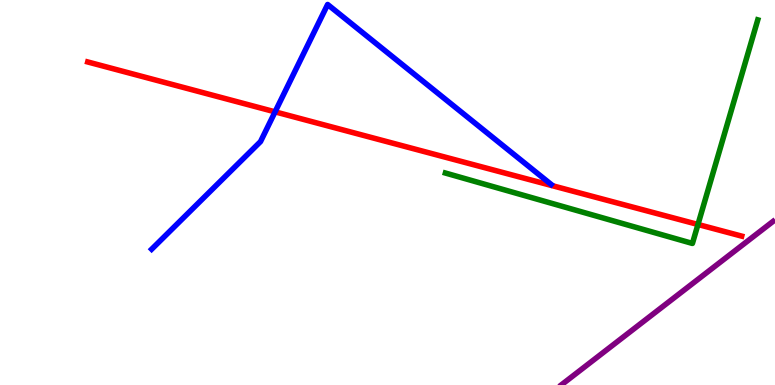[{'lines': ['blue', 'red'], 'intersections': [{'x': 3.55, 'y': 7.09}]}, {'lines': ['green', 'red'], 'intersections': [{'x': 9.01, 'y': 4.17}]}, {'lines': ['purple', 'red'], 'intersections': []}, {'lines': ['blue', 'green'], 'intersections': []}, {'lines': ['blue', 'purple'], 'intersections': []}, {'lines': ['green', 'purple'], 'intersections': []}]